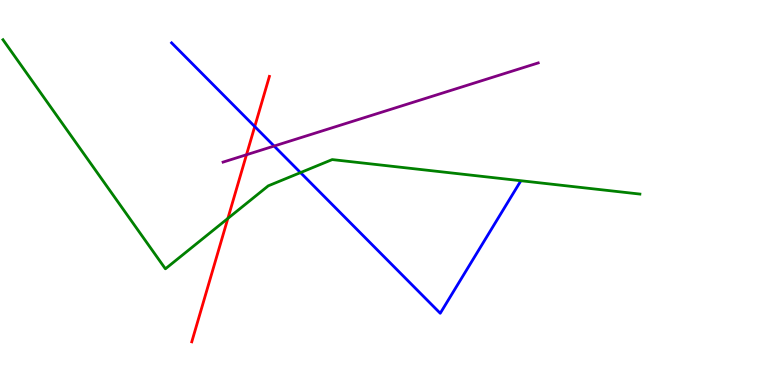[{'lines': ['blue', 'red'], 'intersections': [{'x': 3.29, 'y': 6.71}]}, {'lines': ['green', 'red'], 'intersections': [{'x': 2.94, 'y': 4.33}]}, {'lines': ['purple', 'red'], 'intersections': [{'x': 3.18, 'y': 5.98}]}, {'lines': ['blue', 'green'], 'intersections': [{'x': 3.88, 'y': 5.52}]}, {'lines': ['blue', 'purple'], 'intersections': [{'x': 3.54, 'y': 6.21}]}, {'lines': ['green', 'purple'], 'intersections': []}]